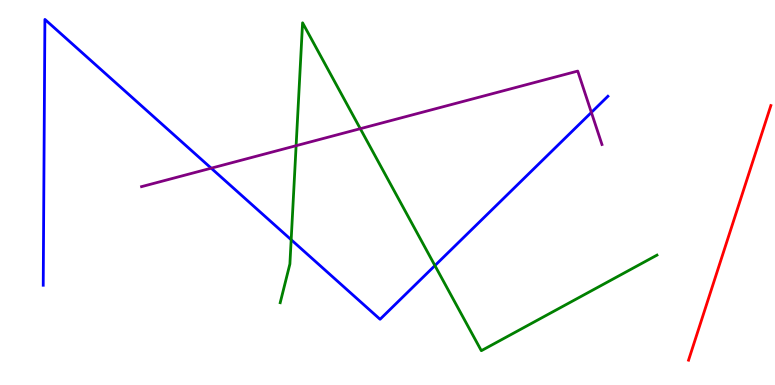[{'lines': ['blue', 'red'], 'intersections': []}, {'lines': ['green', 'red'], 'intersections': []}, {'lines': ['purple', 'red'], 'intersections': []}, {'lines': ['blue', 'green'], 'intersections': [{'x': 3.76, 'y': 3.77}, {'x': 5.61, 'y': 3.1}]}, {'lines': ['blue', 'purple'], 'intersections': [{'x': 2.73, 'y': 5.63}, {'x': 7.63, 'y': 7.08}]}, {'lines': ['green', 'purple'], 'intersections': [{'x': 3.82, 'y': 6.22}, {'x': 4.65, 'y': 6.66}]}]